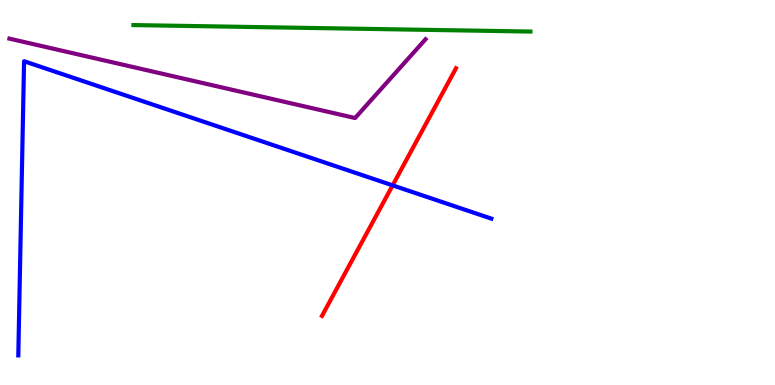[{'lines': ['blue', 'red'], 'intersections': [{'x': 5.07, 'y': 5.19}]}, {'lines': ['green', 'red'], 'intersections': []}, {'lines': ['purple', 'red'], 'intersections': []}, {'lines': ['blue', 'green'], 'intersections': []}, {'lines': ['blue', 'purple'], 'intersections': []}, {'lines': ['green', 'purple'], 'intersections': []}]